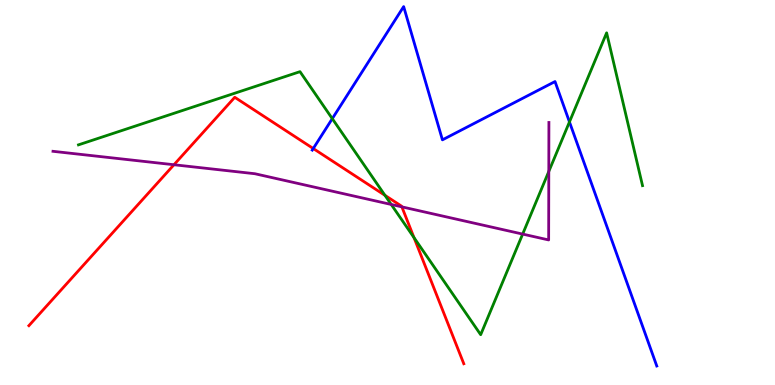[{'lines': ['blue', 'red'], 'intersections': [{'x': 4.04, 'y': 6.14}]}, {'lines': ['green', 'red'], 'intersections': [{'x': 4.97, 'y': 4.93}, {'x': 5.34, 'y': 3.83}]}, {'lines': ['purple', 'red'], 'intersections': [{'x': 2.24, 'y': 5.72}, {'x': 5.19, 'y': 4.63}]}, {'lines': ['blue', 'green'], 'intersections': [{'x': 4.29, 'y': 6.92}, {'x': 7.35, 'y': 6.83}]}, {'lines': ['blue', 'purple'], 'intersections': []}, {'lines': ['green', 'purple'], 'intersections': [{'x': 5.05, 'y': 4.69}, {'x': 6.74, 'y': 3.92}, {'x': 7.08, 'y': 5.55}]}]